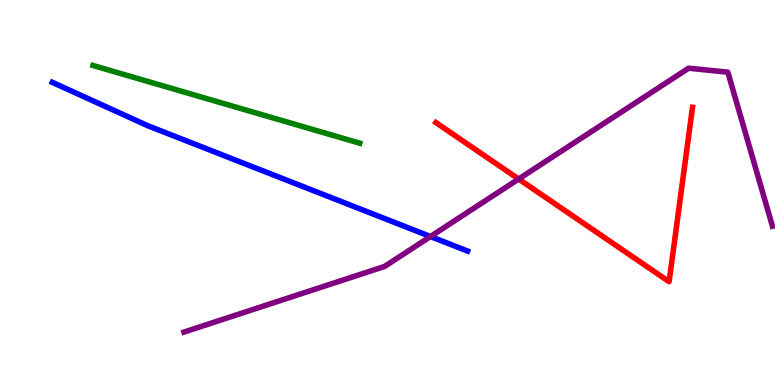[{'lines': ['blue', 'red'], 'intersections': []}, {'lines': ['green', 'red'], 'intersections': []}, {'lines': ['purple', 'red'], 'intersections': [{'x': 6.69, 'y': 5.35}]}, {'lines': ['blue', 'green'], 'intersections': []}, {'lines': ['blue', 'purple'], 'intersections': [{'x': 5.55, 'y': 3.86}]}, {'lines': ['green', 'purple'], 'intersections': []}]